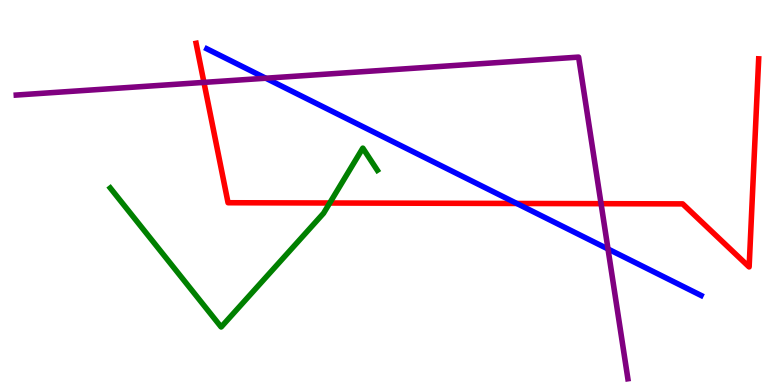[{'lines': ['blue', 'red'], 'intersections': [{'x': 6.67, 'y': 4.72}]}, {'lines': ['green', 'red'], 'intersections': [{'x': 4.25, 'y': 4.73}]}, {'lines': ['purple', 'red'], 'intersections': [{'x': 2.63, 'y': 7.86}, {'x': 7.76, 'y': 4.71}]}, {'lines': ['blue', 'green'], 'intersections': []}, {'lines': ['blue', 'purple'], 'intersections': [{'x': 3.43, 'y': 7.97}, {'x': 7.85, 'y': 3.53}]}, {'lines': ['green', 'purple'], 'intersections': []}]